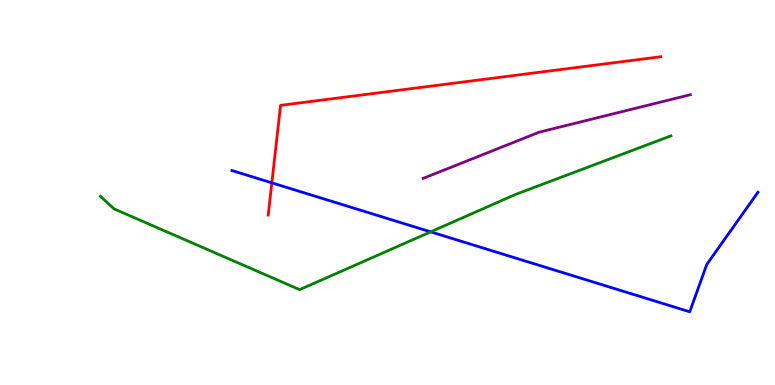[{'lines': ['blue', 'red'], 'intersections': [{'x': 3.51, 'y': 5.25}]}, {'lines': ['green', 'red'], 'intersections': []}, {'lines': ['purple', 'red'], 'intersections': []}, {'lines': ['blue', 'green'], 'intersections': [{'x': 5.56, 'y': 3.98}]}, {'lines': ['blue', 'purple'], 'intersections': []}, {'lines': ['green', 'purple'], 'intersections': []}]